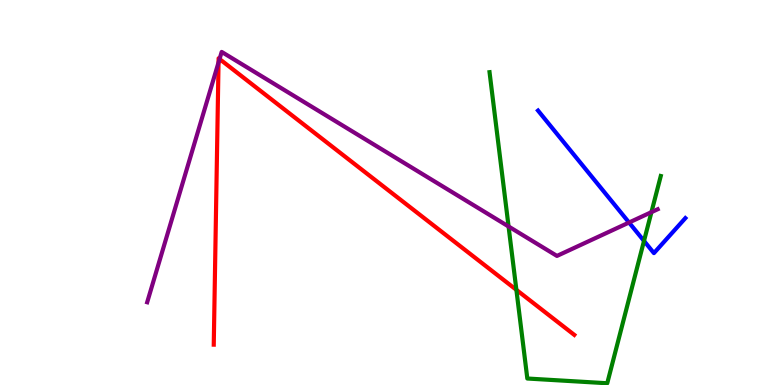[{'lines': ['blue', 'red'], 'intersections': []}, {'lines': ['green', 'red'], 'intersections': [{'x': 6.66, 'y': 2.47}]}, {'lines': ['purple', 'red'], 'intersections': [{'x': 2.82, 'y': 8.38}, {'x': 2.83, 'y': 8.47}]}, {'lines': ['blue', 'green'], 'intersections': [{'x': 8.31, 'y': 3.74}]}, {'lines': ['blue', 'purple'], 'intersections': [{'x': 8.12, 'y': 4.22}]}, {'lines': ['green', 'purple'], 'intersections': [{'x': 6.56, 'y': 4.12}, {'x': 8.41, 'y': 4.49}]}]